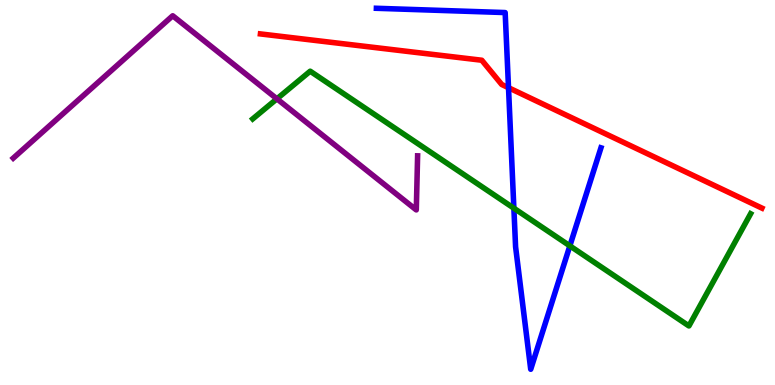[{'lines': ['blue', 'red'], 'intersections': [{'x': 6.56, 'y': 7.72}]}, {'lines': ['green', 'red'], 'intersections': []}, {'lines': ['purple', 'red'], 'intersections': []}, {'lines': ['blue', 'green'], 'intersections': [{'x': 6.63, 'y': 4.59}, {'x': 7.35, 'y': 3.61}]}, {'lines': ['blue', 'purple'], 'intersections': []}, {'lines': ['green', 'purple'], 'intersections': [{'x': 3.57, 'y': 7.43}]}]